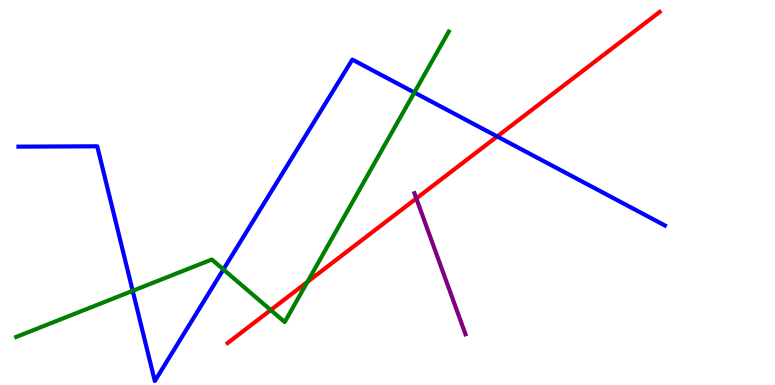[{'lines': ['blue', 'red'], 'intersections': [{'x': 6.42, 'y': 6.46}]}, {'lines': ['green', 'red'], 'intersections': [{'x': 3.49, 'y': 1.95}, {'x': 3.97, 'y': 2.68}]}, {'lines': ['purple', 'red'], 'intersections': [{'x': 5.37, 'y': 4.85}]}, {'lines': ['blue', 'green'], 'intersections': [{'x': 1.71, 'y': 2.45}, {'x': 2.88, 'y': 3.0}, {'x': 5.35, 'y': 7.6}]}, {'lines': ['blue', 'purple'], 'intersections': []}, {'lines': ['green', 'purple'], 'intersections': []}]